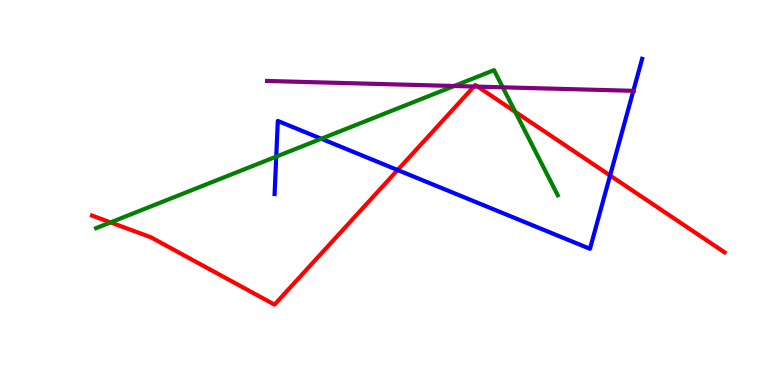[{'lines': ['blue', 'red'], 'intersections': [{'x': 5.13, 'y': 5.58}, {'x': 7.87, 'y': 5.44}]}, {'lines': ['green', 'red'], 'intersections': [{'x': 1.43, 'y': 4.22}, {'x': 6.65, 'y': 7.1}]}, {'lines': ['purple', 'red'], 'intersections': [{'x': 6.12, 'y': 7.75}, {'x': 6.16, 'y': 7.75}]}, {'lines': ['blue', 'green'], 'intersections': [{'x': 3.56, 'y': 5.93}, {'x': 4.15, 'y': 6.4}]}, {'lines': ['blue', 'purple'], 'intersections': [{'x': 8.17, 'y': 7.64}]}, {'lines': ['green', 'purple'], 'intersections': [{'x': 5.86, 'y': 7.77}, {'x': 6.49, 'y': 7.73}]}]